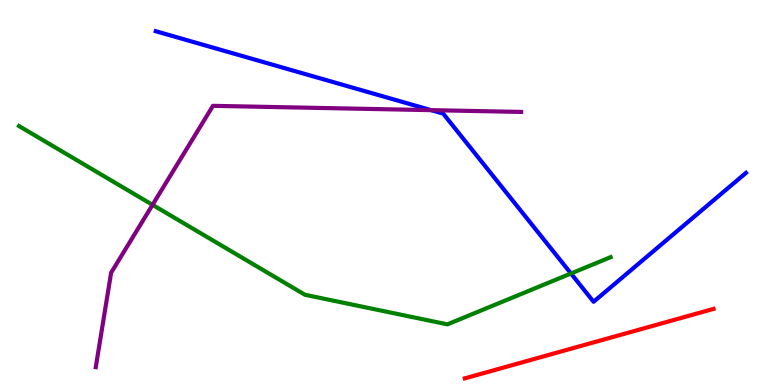[{'lines': ['blue', 'red'], 'intersections': []}, {'lines': ['green', 'red'], 'intersections': []}, {'lines': ['purple', 'red'], 'intersections': []}, {'lines': ['blue', 'green'], 'intersections': [{'x': 7.37, 'y': 2.9}]}, {'lines': ['blue', 'purple'], 'intersections': [{'x': 5.56, 'y': 7.14}]}, {'lines': ['green', 'purple'], 'intersections': [{'x': 1.97, 'y': 4.68}]}]